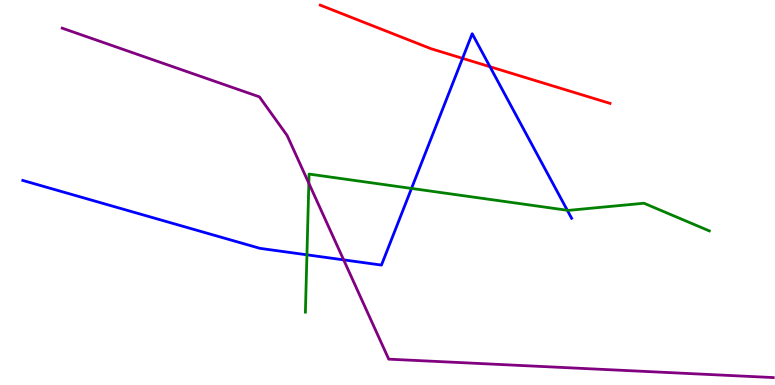[{'lines': ['blue', 'red'], 'intersections': [{'x': 5.97, 'y': 8.48}, {'x': 6.32, 'y': 8.27}]}, {'lines': ['green', 'red'], 'intersections': []}, {'lines': ['purple', 'red'], 'intersections': []}, {'lines': ['blue', 'green'], 'intersections': [{'x': 3.96, 'y': 3.38}, {'x': 5.31, 'y': 5.11}, {'x': 7.32, 'y': 4.54}]}, {'lines': ['blue', 'purple'], 'intersections': [{'x': 4.43, 'y': 3.25}]}, {'lines': ['green', 'purple'], 'intersections': [{'x': 3.99, 'y': 5.24}]}]